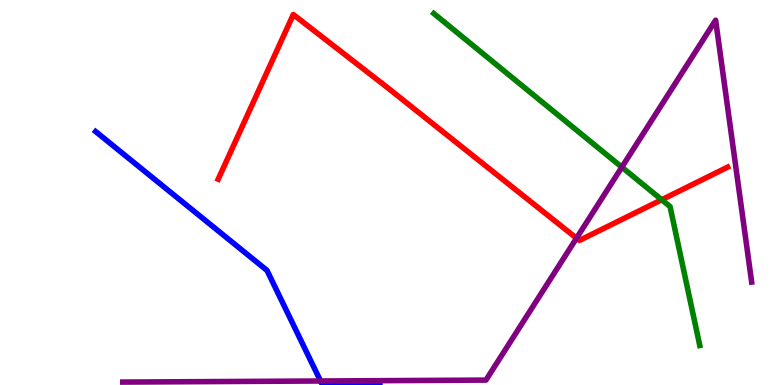[{'lines': ['blue', 'red'], 'intersections': []}, {'lines': ['green', 'red'], 'intersections': [{'x': 8.54, 'y': 4.81}]}, {'lines': ['purple', 'red'], 'intersections': [{'x': 7.44, 'y': 3.81}]}, {'lines': ['blue', 'green'], 'intersections': []}, {'lines': ['blue', 'purple'], 'intersections': [{'x': 4.14, 'y': 0.104}]}, {'lines': ['green', 'purple'], 'intersections': [{'x': 8.02, 'y': 5.66}]}]